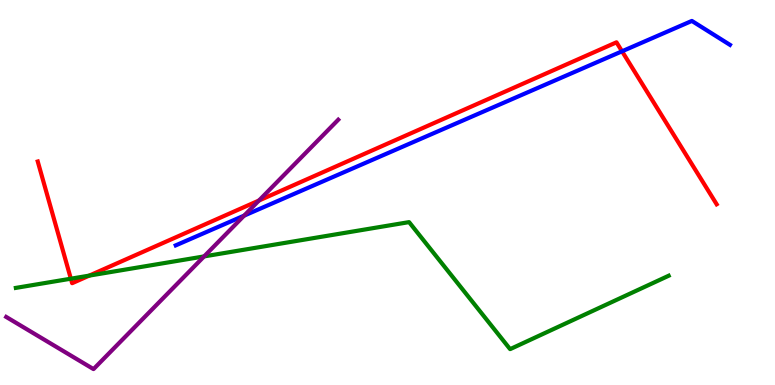[{'lines': ['blue', 'red'], 'intersections': [{'x': 8.03, 'y': 8.67}]}, {'lines': ['green', 'red'], 'intersections': [{'x': 0.914, 'y': 2.76}, {'x': 1.15, 'y': 2.84}]}, {'lines': ['purple', 'red'], 'intersections': [{'x': 3.34, 'y': 4.79}]}, {'lines': ['blue', 'green'], 'intersections': []}, {'lines': ['blue', 'purple'], 'intersections': [{'x': 3.15, 'y': 4.4}]}, {'lines': ['green', 'purple'], 'intersections': [{'x': 2.63, 'y': 3.34}]}]